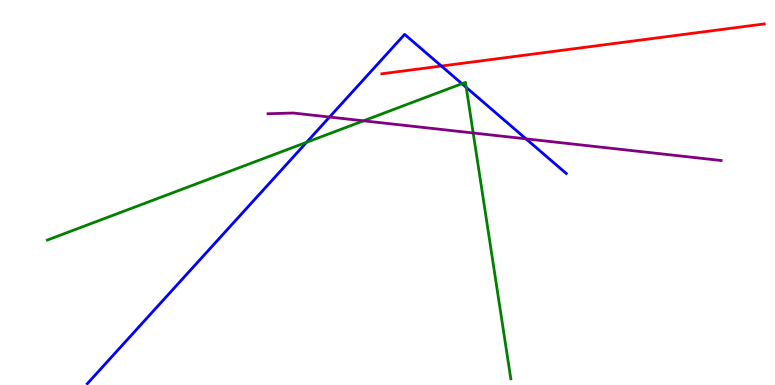[{'lines': ['blue', 'red'], 'intersections': [{'x': 5.7, 'y': 8.29}]}, {'lines': ['green', 'red'], 'intersections': []}, {'lines': ['purple', 'red'], 'intersections': []}, {'lines': ['blue', 'green'], 'intersections': [{'x': 3.96, 'y': 6.3}, {'x': 5.96, 'y': 7.83}, {'x': 6.02, 'y': 7.73}]}, {'lines': ['blue', 'purple'], 'intersections': [{'x': 4.25, 'y': 6.96}, {'x': 6.79, 'y': 6.39}]}, {'lines': ['green', 'purple'], 'intersections': [{'x': 4.69, 'y': 6.86}, {'x': 6.11, 'y': 6.55}]}]